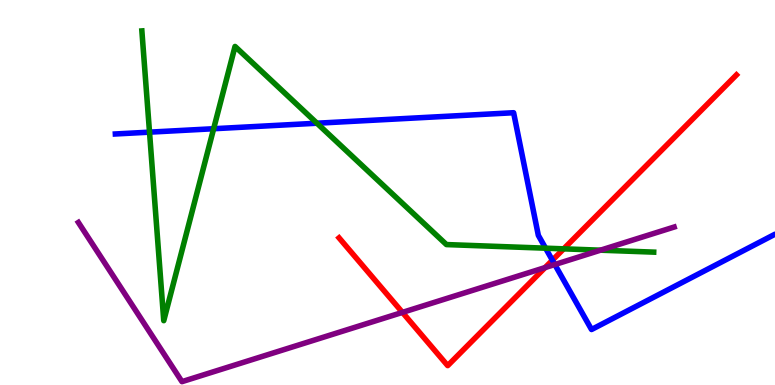[{'lines': ['blue', 'red'], 'intersections': [{'x': 7.13, 'y': 3.24}]}, {'lines': ['green', 'red'], 'intersections': [{'x': 7.27, 'y': 3.54}]}, {'lines': ['purple', 'red'], 'intersections': [{'x': 5.19, 'y': 1.89}, {'x': 7.03, 'y': 3.05}]}, {'lines': ['blue', 'green'], 'intersections': [{'x': 1.93, 'y': 6.57}, {'x': 2.76, 'y': 6.66}, {'x': 4.09, 'y': 6.8}, {'x': 7.04, 'y': 3.55}]}, {'lines': ['blue', 'purple'], 'intersections': [{'x': 7.16, 'y': 3.13}]}, {'lines': ['green', 'purple'], 'intersections': [{'x': 7.75, 'y': 3.5}]}]